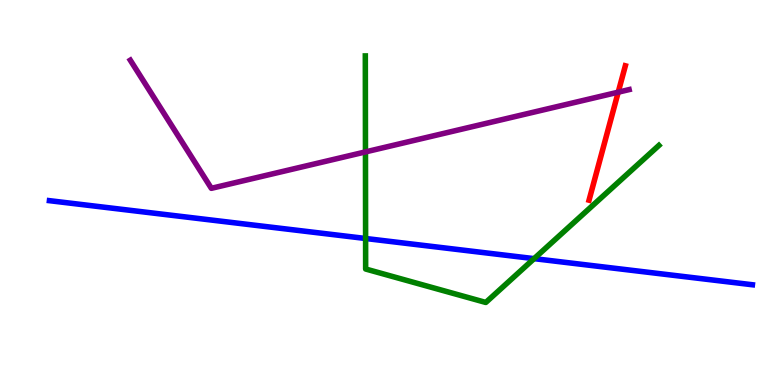[{'lines': ['blue', 'red'], 'intersections': []}, {'lines': ['green', 'red'], 'intersections': []}, {'lines': ['purple', 'red'], 'intersections': [{'x': 7.98, 'y': 7.61}]}, {'lines': ['blue', 'green'], 'intersections': [{'x': 4.72, 'y': 3.81}, {'x': 6.89, 'y': 3.28}]}, {'lines': ['blue', 'purple'], 'intersections': []}, {'lines': ['green', 'purple'], 'intersections': [{'x': 4.72, 'y': 6.05}]}]